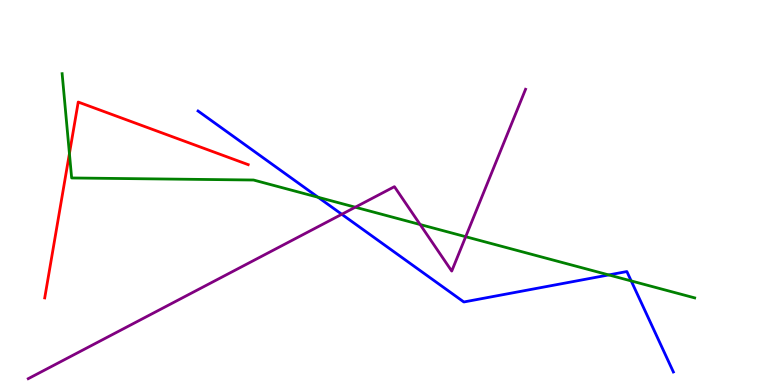[{'lines': ['blue', 'red'], 'intersections': []}, {'lines': ['green', 'red'], 'intersections': [{'x': 0.896, 'y': 6.01}]}, {'lines': ['purple', 'red'], 'intersections': []}, {'lines': ['blue', 'green'], 'intersections': [{'x': 4.1, 'y': 4.88}, {'x': 7.85, 'y': 2.86}, {'x': 8.14, 'y': 2.7}]}, {'lines': ['blue', 'purple'], 'intersections': [{'x': 4.41, 'y': 4.43}]}, {'lines': ['green', 'purple'], 'intersections': [{'x': 4.58, 'y': 4.62}, {'x': 5.42, 'y': 4.17}, {'x': 6.01, 'y': 3.85}]}]